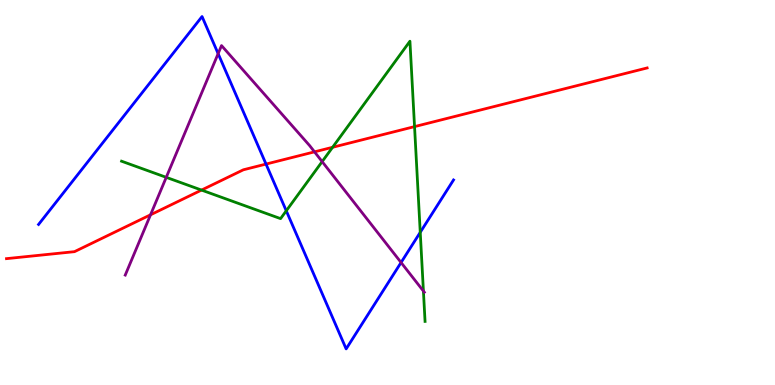[{'lines': ['blue', 'red'], 'intersections': [{'x': 3.43, 'y': 5.74}]}, {'lines': ['green', 'red'], 'intersections': [{'x': 2.6, 'y': 5.06}, {'x': 4.29, 'y': 6.17}, {'x': 5.35, 'y': 6.71}]}, {'lines': ['purple', 'red'], 'intersections': [{'x': 1.94, 'y': 4.42}, {'x': 4.06, 'y': 6.06}]}, {'lines': ['blue', 'green'], 'intersections': [{'x': 3.69, 'y': 4.52}, {'x': 5.42, 'y': 3.97}]}, {'lines': ['blue', 'purple'], 'intersections': [{'x': 2.81, 'y': 8.61}, {'x': 5.18, 'y': 3.18}]}, {'lines': ['green', 'purple'], 'intersections': [{'x': 2.15, 'y': 5.39}, {'x': 4.16, 'y': 5.8}, {'x': 5.46, 'y': 2.44}]}]